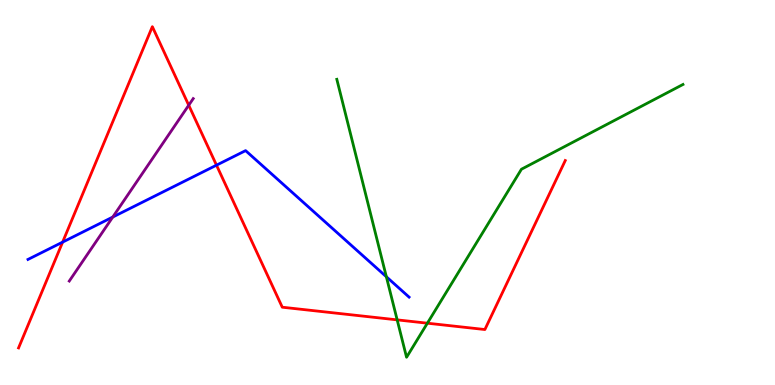[{'lines': ['blue', 'red'], 'intersections': [{'x': 0.808, 'y': 3.71}, {'x': 2.79, 'y': 5.71}]}, {'lines': ['green', 'red'], 'intersections': [{'x': 5.12, 'y': 1.69}, {'x': 5.51, 'y': 1.61}]}, {'lines': ['purple', 'red'], 'intersections': [{'x': 2.44, 'y': 7.27}]}, {'lines': ['blue', 'green'], 'intersections': [{'x': 4.99, 'y': 2.81}]}, {'lines': ['blue', 'purple'], 'intersections': [{'x': 1.46, 'y': 4.36}]}, {'lines': ['green', 'purple'], 'intersections': []}]